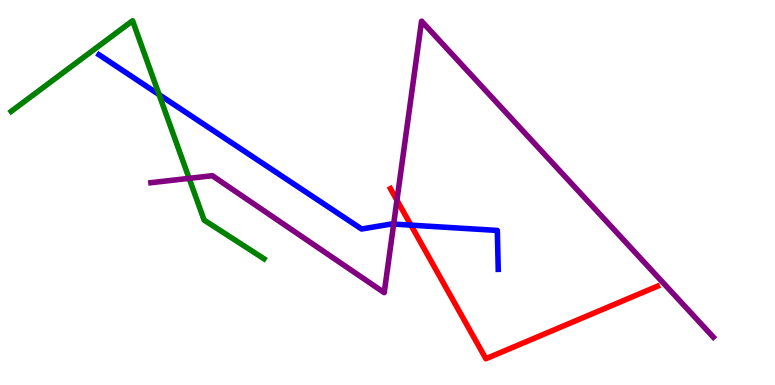[{'lines': ['blue', 'red'], 'intersections': [{'x': 5.3, 'y': 4.15}]}, {'lines': ['green', 'red'], 'intersections': []}, {'lines': ['purple', 'red'], 'intersections': [{'x': 5.12, 'y': 4.8}]}, {'lines': ['blue', 'green'], 'intersections': [{'x': 2.05, 'y': 7.54}]}, {'lines': ['blue', 'purple'], 'intersections': [{'x': 5.08, 'y': 4.18}]}, {'lines': ['green', 'purple'], 'intersections': [{'x': 2.44, 'y': 5.37}]}]